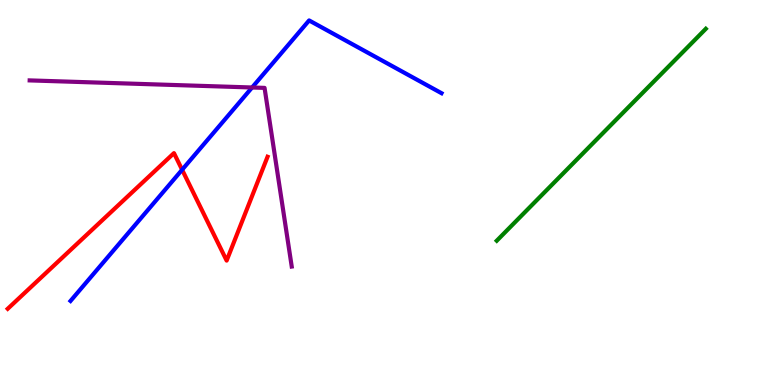[{'lines': ['blue', 'red'], 'intersections': [{'x': 2.35, 'y': 5.59}]}, {'lines': ['green', 'red'], 'intersections': []}, {'lines': ['purple', 'red'], 'intersections': []}, {'lines': ['blue', 'green'], 'intersections': []}, {'lines': ['blue', 'purple'], 'intersections': [{'x': 3.25, 'y': 7.73}]}, {'lines': ['green', 'purple'], 'intersections': []}]